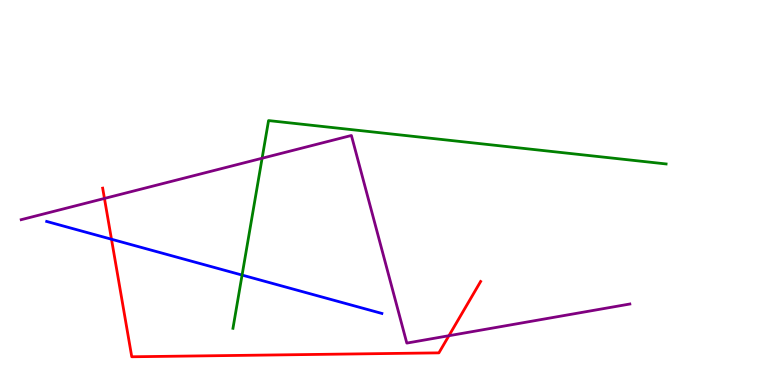[{'lines': ['blue', 'red'], 'intersections': [{'x': 1.44, 'y': 3.79}]}, {'lines': ['green', 'red'], 'intersections': []}, {'lines': ['purple', 'red'], 'intersections': [{'x': 1.35, 'y': 4.85}, {'x': 5.79, 'y': 1.28}]}, {'lines': ['blue', 'green'], 'intersections': [{'x': 3.12, 'y': 2.86}]}, {'lines': ['blue', 'purple'], 'intersections': []}, {'lines': ['green', 'purple'], 'intersections': [{'x': 3.38, 'y': 5.89}]}]